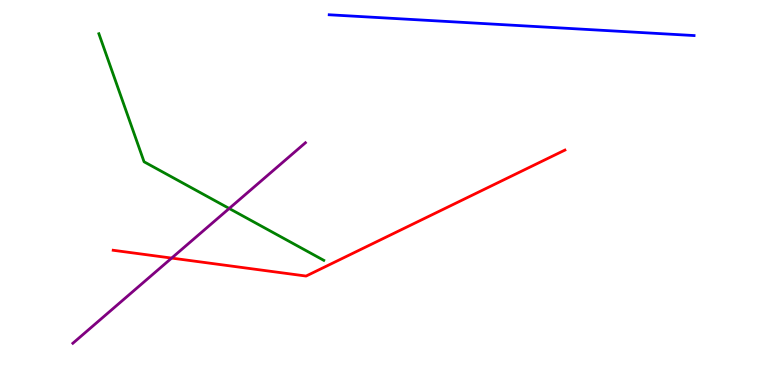[{'lines': ['blue', 'red'], 'intersections': []}, {'lines': ['green', 'red'], 'intersections': []}, {'lines': ['purple', 'red'], 'intersections': [{'x': 2.21, 'y': 3.3}]}, {'lines': ['blue', 'green'], 'intersections': []}, {'lines': ['blue', 'purple'], 'intersections': []}, {'lines': ['green', 'purple'], 'intersections': [{'x': 2.96, 'y': 4.59}]}]